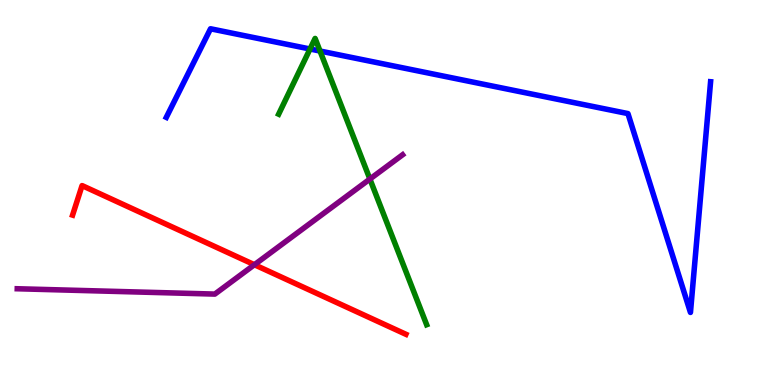[{'lines': ['blue', 'red'], 'intersections': []}, {'lines': ['green', 'red'], 'intersections': []}, {'lines': ['purple', 'red'], 'intersections': [{'x': 3.28, 'y': 3.12}]}, {'lines': ['blue', 'green'], 'intersections': [{'x': 4.0, 'y': 8.73}, {'x': 4.13, 'y': 8.67}]}, {'lines': ['blue', 'purple'], 'intersections': []}, {'lines': ['green', 'purple'], 'intersections': [{'x': 4.77, 'y': 5.35}]}]